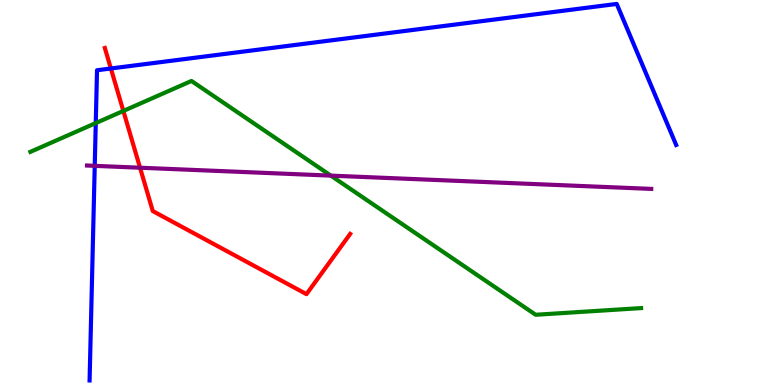[{'lines': ['blue', 'red'], 'intersections': [{'x': 1.43, 'y': 8.22}]}, {'lines': ['green', 'red'], 'intersections': [{'x': 1.59, 'y': 7.12}]}, {'lines': ['purple', 'red'], 'intersections': [{'x': 1.81, 'y': 5.64}]}, {'lines': ['blue', 'green'], 'intersections': [{'x': 1.24, 'y': 6.8}]}, {'lines': ['blue', 'purple'], 'intersections': [{'x': 1.22, 'y': 5.69}]}, {'lines': ['green', 'purple'], 'intersections': [{'x': 4.27, 'y': 5.44}]}]